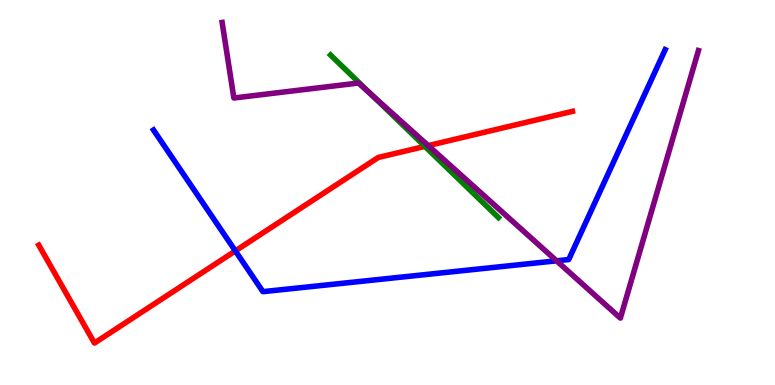[{'lines': ['blue', 'red'], 'intersections': [{'x': 3.04, 'y': 3.48}]}, {'lines': ['green', 'red'], 'intersections': [{'x': 5.48, 'y': 6.2}]}, {'lines': ['purple', 'red'], 'intersections': [{'x': 5.53, 'y': 6.22}]}, {'lines': ['blue', 'green'], 'intersections': []}, {'lines': ['blue', 'purple'], 'intersections': [{'x': 7.18, 'y': 3.23}]}, {'lines': ['green', 'purple'], 'intersections': [{'x': 4.8, 'y': 7.53}]}]